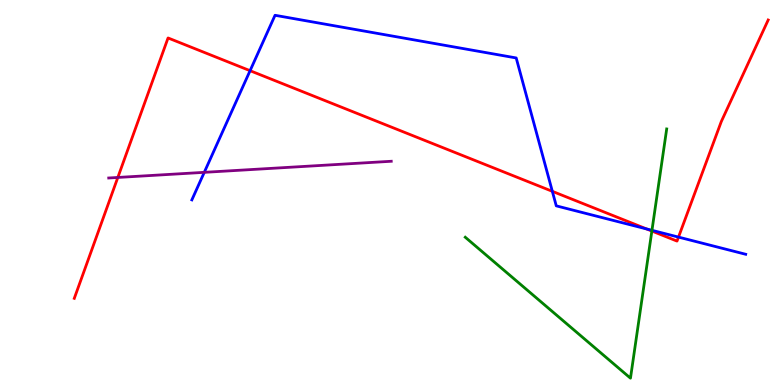[{'lines': ['blue', 'red'], 'intersections': [{'x': 3.23, 'y': 8.16}, {'x': 7.13, 'y': 5.03}, {'x': 8.34, 'y': 4.05}, {'x': 8.75, 'y': 3.84}]}, {'lines': ['green', 'red'], 'intersections': [{'x': 8.41, 'y': 4.0}]}, {'lines': ['purple', 'red'], 'intersections': [{'x': 1.52, 'y': 5.39}]}, {'lines': ['blue', 'green'], 'intersections': [{'x': 8.41, 'y': 4.02}]}, {'lines': ['blue', 'purple'], 'intersections': [{'x': 2.64, 'y': 5.52}]}, {'lines': ['green', 'purple'], 'intersections': []}]